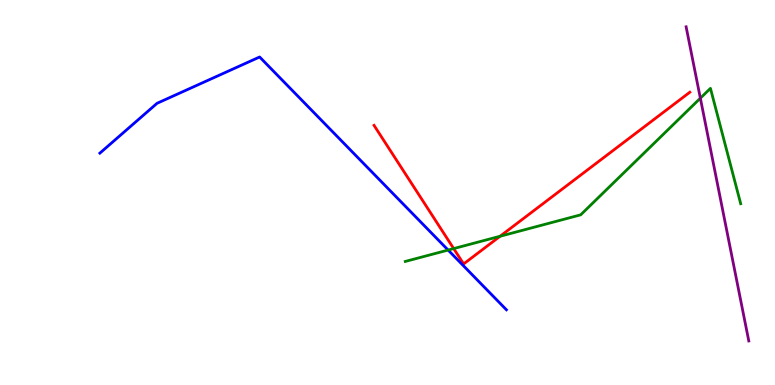[{'lines': ['blue', 'red'], 'intersections': []}, {'lines': ['green', 'red'], 'intersections': [{'x': 5.85, 'y': 3.54}, {'x': 6.45, 'y': 3.86}]}, {'lines': ['purple', 'red'], 'intersections': []}, {'lines': ['blue', 'green'], 'intersections': [{'x': 5.78, 'y': 3.5}]}, {'lines': ['blue', 'purple'], 'intersections': []}, {'lines': ['green', 'purple'], 'intersections': [{'x': 9.04, 'y': 7.45}]}]